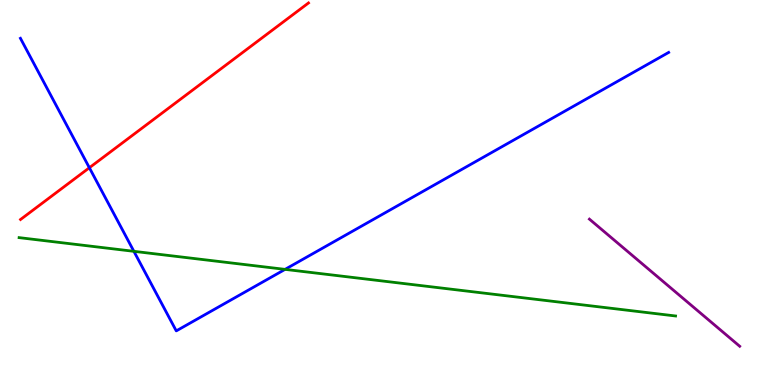[{'lines': ['blue', 'red'], 'intersections': [{'x': 1.15, 'y': 5.64}]}, {'lines': ['green', 'red'], 'intersections': []}, {'lines': ['purple', 'red'], 'intersections': []}, {'lines': ['blue', 'green'], 'intersections': [{'x': 1.73, 'y': 3.47}, {'x': 3.68, 'y': 3.0}]}, {'lines': ['blue', 'purple'], 'intersections': []}, {'lines': ['green', 'purple'], 'intersections': []}]